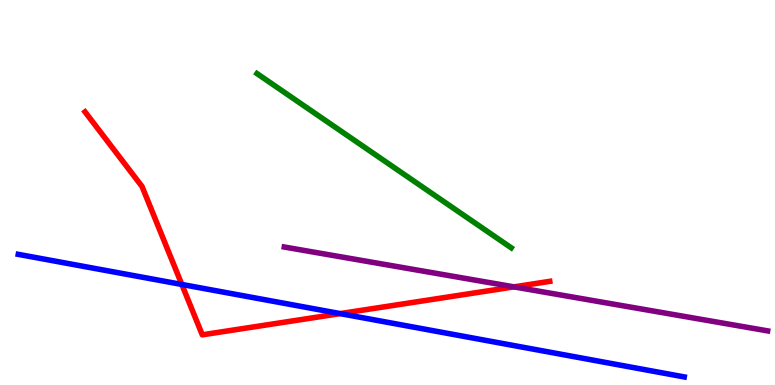[{'lines': ['blue', 'red'], 'intersections': [{'x': 2.35, 'y': 2.61}, {'x': 4.39, 'y': 1.85}]}, {'lines': ['green', 'red'], 'intersections': []}, {'lines': ['purple', 'red'], 'intersections': [{'x': 6.63, 'y': 2.55}]}, {'lines': ['blue', 'green'], 'intersections': []}, {'lines': ['blue', 'purple'], 'intersections': []}, {'lines': ['green', 'purple'], 'intersections': []}]